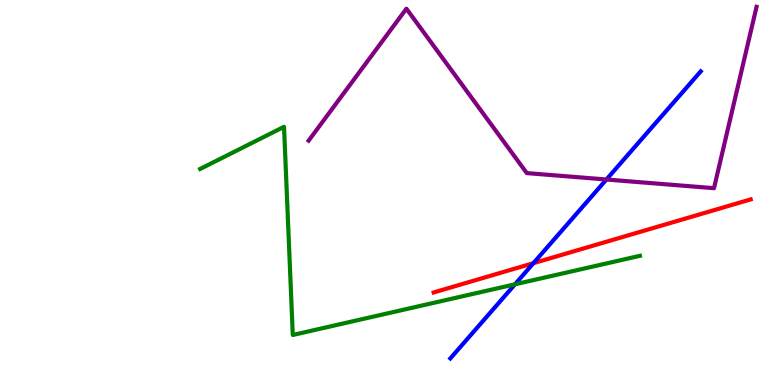[{'lines': ['blue', 'red'], 'intersections': [{'x': 6.88, 'y': 3.16}]}, {'lines': ['green', 'red'], 'intersections': []}, {'lines': ['purple', 'red'], 'intersections': []}, {'lines': ['blue', 'green'], 'intersections': [{'x': 6.65, 'y': 2.62}]}, {'lines': ['blue', 'purple'], 'intersections': [{'x': 7.82, 'y': 5.34}]}, {'lines': ['green', 'purple'], 'intersections': []}]